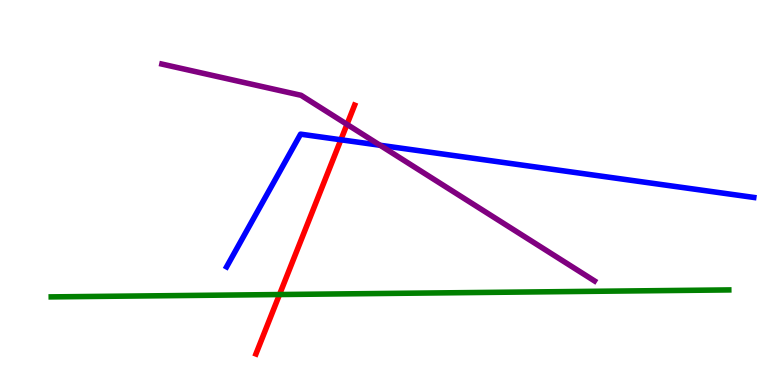[{'lines': ['blue', 'red'], 'intersections': [{'x': 4.4, 'y': 6.37}]}, {'lines': ['green', 'red'], 'intersections': [{'x': 3.61, 'y': 2.35}]}, {'lines': ['purple', 'red'], 'intersections': [{'x': 4.48, 'y': 6.77}]}, {'lines': ['blue', 'green'], 'intersections': []}, {'lines': ['blue', 'purple'], 'intersections': [{'x': 4.9, 'y': 6.23}]}, {'lines': ['green', 'purple'], 'intersections': []}]